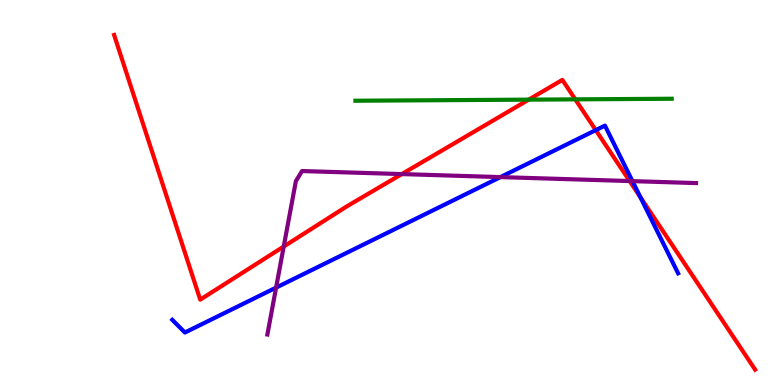[{'lines': ['blue', 'red'], 'intersections': [{'x': 7.69, 'y': 6.62}, {'x': 8.26, 'y': 4.88}]}, {'lines': ['green', 'red'], 'intersections': [{'x': 6.82, 'y': 7.41}, {'x': 7.42, 'y': 7.42}]}, {'lines': ['purple', 'red'], 'intersections': [{'x': 3.66, 'y': 3.6}, {'x': 5.18, 'y': 5.48}, {'x': 8.12, 'y': 5.3}]}, {'lines': ['blue', 'green'], 'intersections': []}, {'lines': ['blue', 'purple'], 'intersections': [{'x': 3.56, 'y': 2.53}, {'x': 6.46, 'y': 5.4}, {'x': 8.16, 'y': 5.3}]}, {'lines': ['green', 'purple'], 'intersections': []}]